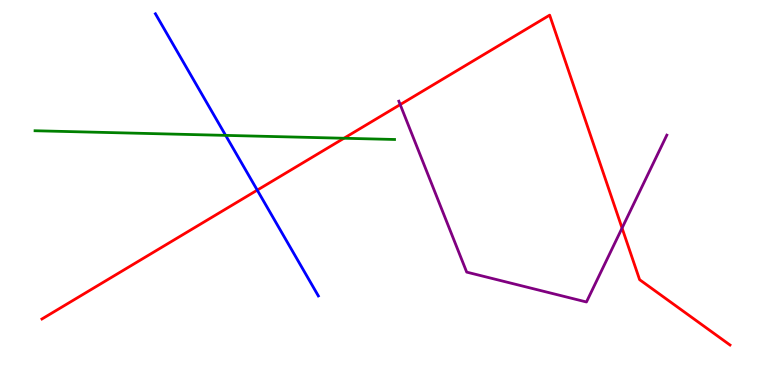[{'lines': ['blue', 'red'], 'intersections': [{'x': 3.32, 'y': 5.06}]}, {'lines': ['green', 'red'], 'intersections': [{'x': 4.44, 'y': 6.41}]}, {'lines': ['purple', 'red'], 'intersections': [{'x': 5.16, 'y': 7.28}, {'x': 8.03, 'y': 4.08}]}, {'lines': ['blue', 'green'], 'intersections': [{'x': 2.91, 'y': 6.48}]}, {'lines': ['blue', 'purple'], 'intersections': []}, {'lines': ['green', 'purple'], 'intersections': []}]